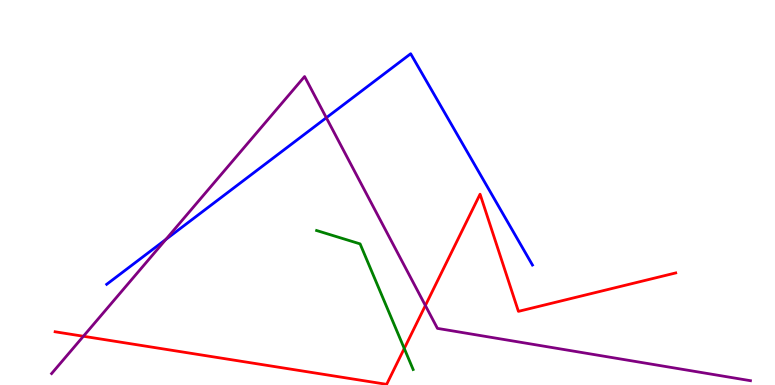[{'lines': ['blue', 'red'], 'intersections': []}, {'lines': ['green', 'red'], 'intersections': [{'x': 5.22, 'y': 0.949}]}, {'lines': ['purple', 'red'], 'intersections': [{'x': 1.08, 'y': 1.27}, {'x': 5.49, 'y': 2.06}]}, {'lines': ['blue', 'green'], 'intersections': []}, {'lines': ['blue', 'purple'], 'intersections': [{'x': 2.14, 'y': 3.78}, {'x': 4.21, 'y': 6.94}]}, {'lines': ['green', 'purple'], 'intersections': []}]